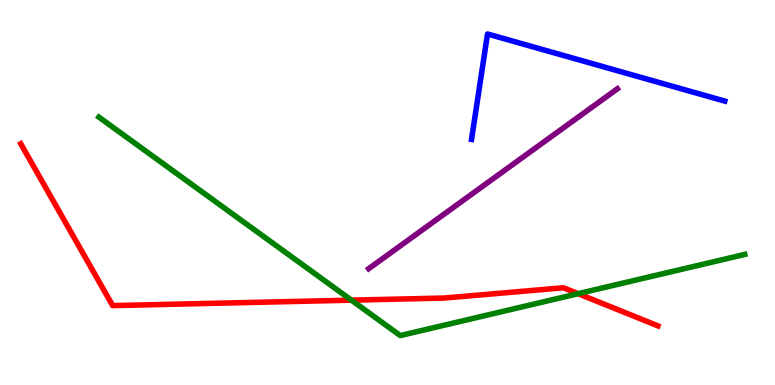[{'lines': ['blue', 'red'], 'intersections': []}, {'lines': ['green', 'red'], 'intersections': [{'x': 4.53, 'y': 2.2}, {'x': 7.46, 'y': 2.37}]}, {'lines': ['purple', 'red'], 'intersections': []}, {'lines': ['blue', 'green'], 'intersections': []}, {'lines': ['blue', 'purple'], 'intersections': []}, {'lines': ['green', 'purple'], 'intersections': []}]